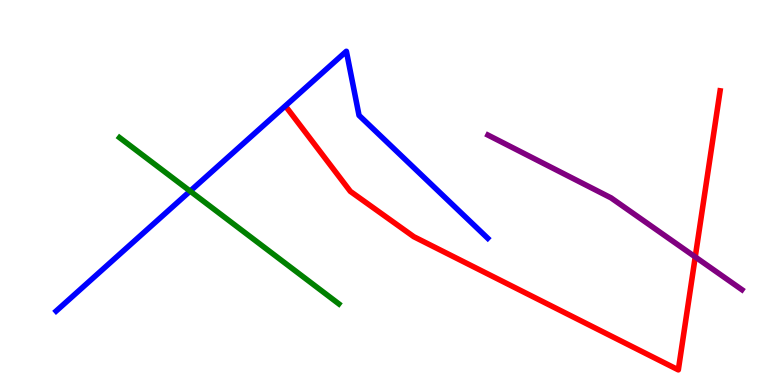[{'lines': ['blue', 'red'], 'intersections': []}, {'lines': ['green', 'red'], 'intersections': []}, {'lines': ['purple', 'red'], 'intersections': [{'x': 8.97, 'y': 3.33}]}, {'lines': ['blue', 'green'], 'intersections': [{'x': 2.45, 'y': 5.04}]}, {'lines': ['blue', 'purple'], 'intersections': []}, {'lines': ['green', 'purple'], 'intersections': []}]